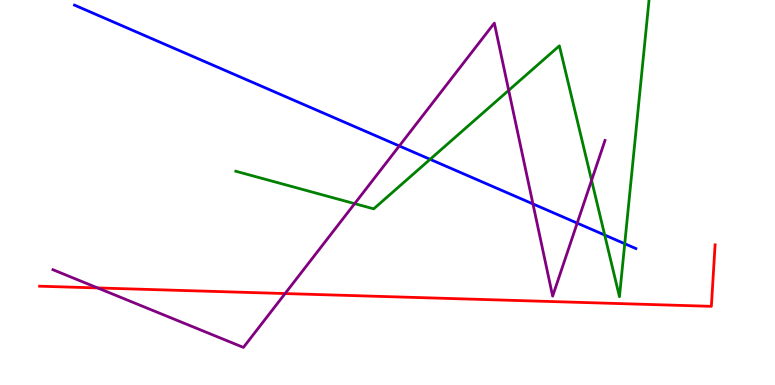[{'lines': ['blue', 'red'], 'intersections': []}, {'lines': ['green', 'red'], 'intersections': []}, {'lines': ['purple', 'red'], 'intersections': [{'x': 1.26, 'y': 2.52}, {'x': 3.68, 'y': 2.38}]}, {'lines': ['blue', 'green'], 'intersections': [{'x': 5.55, 'y': 5.86}, {'x': 7.8, 'y': 3.9}, {'x': 8.06, 'y': 3.67}]}, {'lines': ['blue', 'purple'], 'intersections': [{'x': 5.15, 'y': 6.21}, {'x': 6.88, 'y': 4.7}, {'x': 7.45, 'y': 4.21}]}, {'lines': ['green', 'purple'], 'intersections': [{'x': 4.58, 'y': 4.71}, {'x': 6.56, 'y': 7.65}, {'x': 7.63, 'y': 5.32}]}]